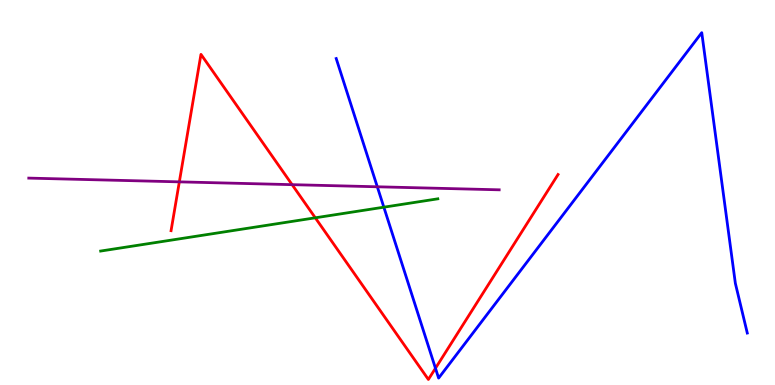[{'lines': ['blue', 'red'], 'intersections': [{'x': 5.62, 'y': 0.435}]}, {'lines': ['green', 'red'], 'intersections': [{'x': 4.07, 'y': 4.34}]}, {'lines': ['purple', 'red'], 'intersections': [{'x': 2.31, 'y': 5.28}, {'x': 3.77, 'y': 5.2}]}, {'lines': ['blue', 'green'], 'intersections': [{'x': 4.95, 'y': 4.62}]}, {'lines': ['blue', 'purple'], 'intersections': [{'x': 4.87, 'y': 5.15}]}, {'lines': ['green', 'purple'], 'intersections': []}]